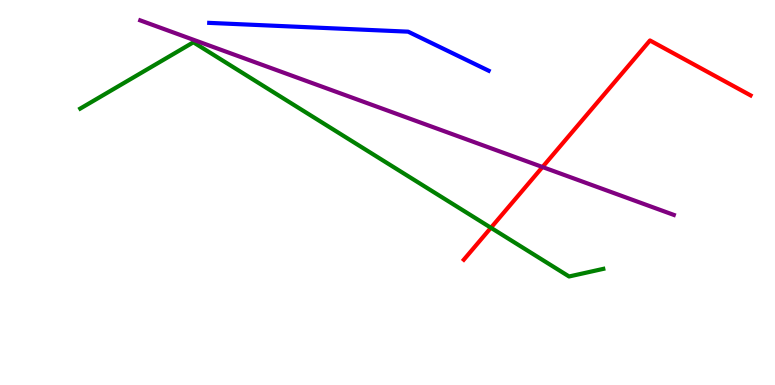[{'lines': ['blue', 'red'], 'intersections': []}, {'lines': ['green', 'red'], 'intersections': [{'x': 6.33, 'y': 4.08}]}, {'lines': ['purple', 'red'], 'intersections': [{'x': 7.0, 'y': 5.66}]}, {'lines': ['blue', 'green'], 'intersections': []}, {'lines': ['blue', 'purple'], 'intersections': []}, {'lines': ['green', 'purple'], 'intersections': []}]